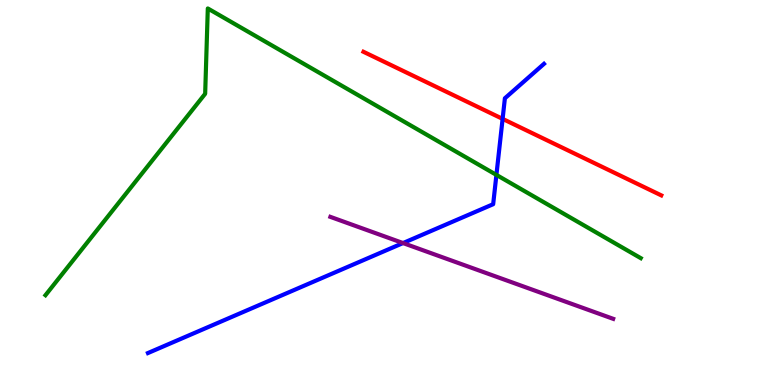[{'lines': ['blue', 'red'], 'intersections': [{'x': 6.49, 'y': 6.91}]}, {'lines': ['green', 'red'], 'intersections': []}, {'lines': ['purple', 'red'], 'intersections': []}, {'lines': ['blue', 'green'], 'intersections': [{'x': 6.41, 'y': 5.46}]}, {'lines': ['blue', 'purple'], 'intersections': [{'x': 5.2, 'y': 3.69}]}, {'lines': ['green', 'purple'], 'intersections': []}]